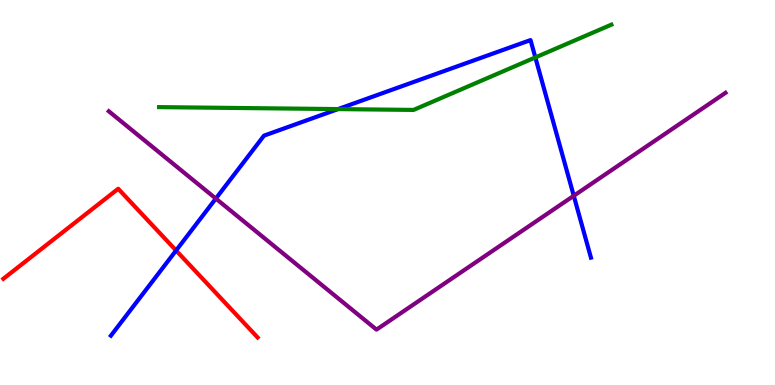[{'lines': ['blue', 'red'], 'intersections': [{'x': 2.27, 'y': 3.49}]}, {'lines': ['green', 'red'], 'intersections': []}, {'lines': ['purple', 'red'], 'intersections': []}, {'lines': ['blue', 'green'], 'intersections': [{'x': 4.36, 'y': 7.17}, {'x': 6.91, 'y': 8.51}]}, {'lines': ['blue', 'purple'], 'intersections': [{'x': 2.78, 'y': 4.84}, {'x': 7.4, 'y': 4.91}]}, {'lines': ['green', 'purple'], 'intersections': []}]